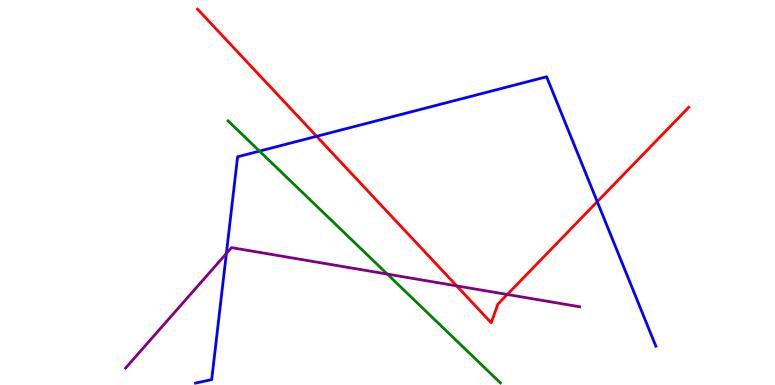[{'lines': ['blue', 'red'], 'intersections': [{'x': 4.09, 'y': 6.46}, {'x': 7.71, 'y': 4.76}]}, {'lines': ['green', 'red'], 'intersections': []}, {'lines': ['purple', 'red'], 'intersections': [{'x': 5.89, 'y': 2.57}, {'x': 6.55, 'y': 2.35}]}, {'lines': ['blue', 'green'], 'intersections': [{'x': 3.35, 'y': 6.07}]}, {'lines': ['blue', 'purple'], 'intersections': [{'x': 2.92, 'y': 3.42}]}, {'lines': ['green', 'purple'], 'intersections': [{'x': 5.0, 'y': 2.88}]}]